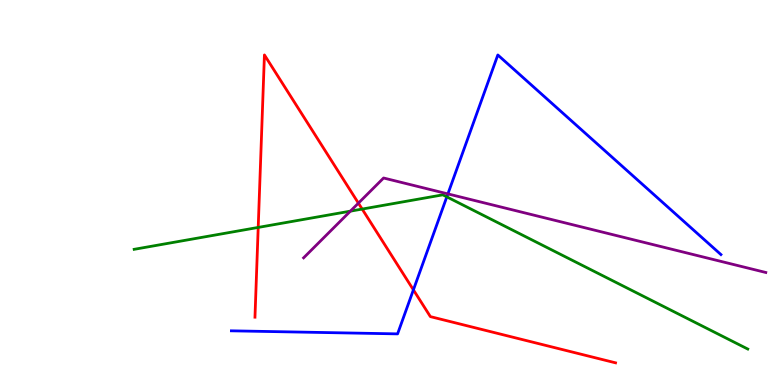[{'lines': ['blue', 'red'], 'intersections': [{'x': 5.33, 'y': 2.47}]}, {'lines': ['green', 'red'], 'intersections': [{'x': 3.33, 'y': 4.09}, {'x': 4.67, 'y': 4.57}]}, {'lines': ['purple', 'red'], 'intersections': [{'x': 4.62, 'y': 4.72}]}, {'lines': ['blue', 'green'], 'intersections': [{'x': 5.77, 'y': 4.89}]}, {'lines': ['blue', 'purple'], 'intersections': [{'x': 5.78, 'y': 4.96}]}, {'lines': ['green', 'purple'], 'intersections': [{'x': 4.52, 'y': 4.52}]}]